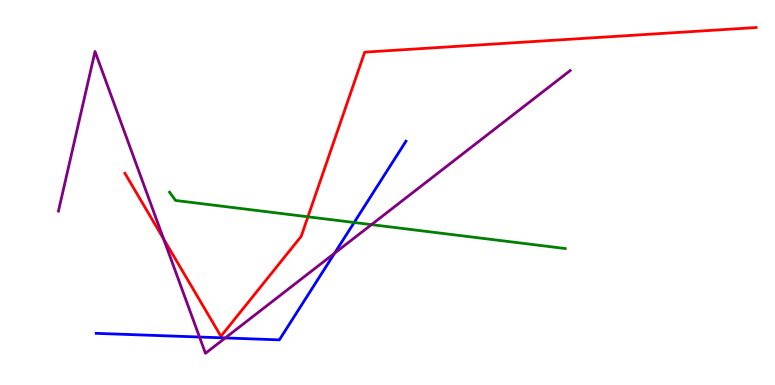[{'lines': ['blue', 'red'], 'intersections': []}, {'lines': ['green', 'red'], 'intersections': [{'x': 3.97, 'y': 4.37}]}, {'lines': ['purple', 'red'], 'intersections': [{'x': 2.11, 'y': 3.79}]}, {'lines': ['blue', 'green'], 'intersections': [{'x': 4.57, 'y': 4.22}]}, {'lines': ['blue', 'purple'], 'intersections': [{'x': 2.57, 'y': 1.25}, {'x': 2.91, 'y': 1.22}, {'x': 4.32, 'y': 3.42}]}, {'lines': ['green', 'purple'], 'intersections': [{'x': 4.79, 'y': 4.17}]}]